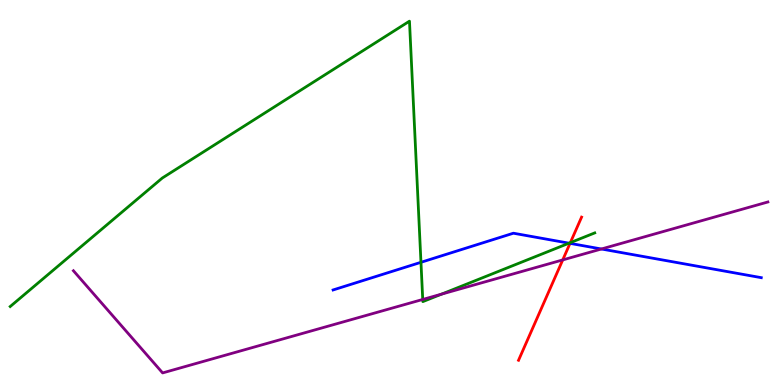[{'lines': ['blue', 'red'], 'intersections': [{'x': 7.36, 'y': 3.68}]}, {'lines': ['green', 'red'], 'intersections': [{'x': 7.36, 'y': 3.7}]}, {'lines': ['purple', 'red'], 'intersections': [{'x': 7.26, 'y': 3.25}]}, {'lines': ['blue', 'green'], 'intersections': [{'x': 5.43, 'y': 3.19}, {'x': 7.34, 'y': 3.68}]}, {'lines': ['blue', 'purple'], 'intersections': [{'x': 7.76, 'y': 3.53}]}, {'lines': ['green', 'purple'], 'intersections': [{'x': 5.45, 'y': 2.22}, {'x': 5.7, 'y': 2.36}]}]